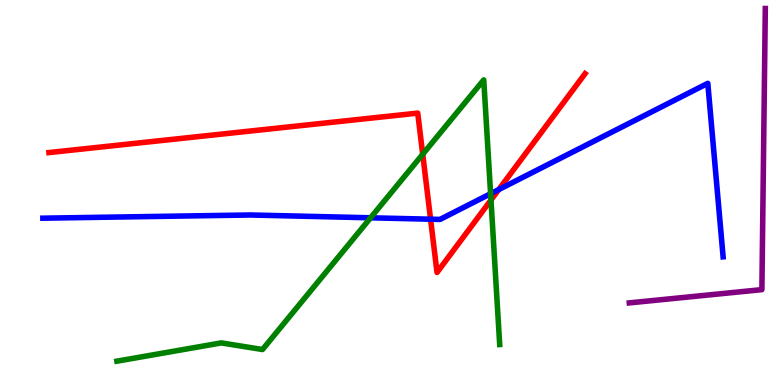[{'lines': ['blue', 'red'], 'intersections': [{'x': 5.56, 'y': 4.31}, {'x': 6.44, 'y': 5.08}]}, {'lines': ['green', 'red'], 'intersections': [{'x': 5.45, 'y': 5.99}, {'x': 6.34, 'y': 4.81}]}, {'lines': ['purple', 'red'], 'intersections': []}, {'lines': ['blue', 'green'], 'intersections': [{'x': 4.78, 'y': 4.34}, {'x': 6.33, 'y': 4.97}]}, {'lines': ['blue', 'purple'], 'intersections': []}, {'lines': ['green', 'purple'], 'intersections': []}]